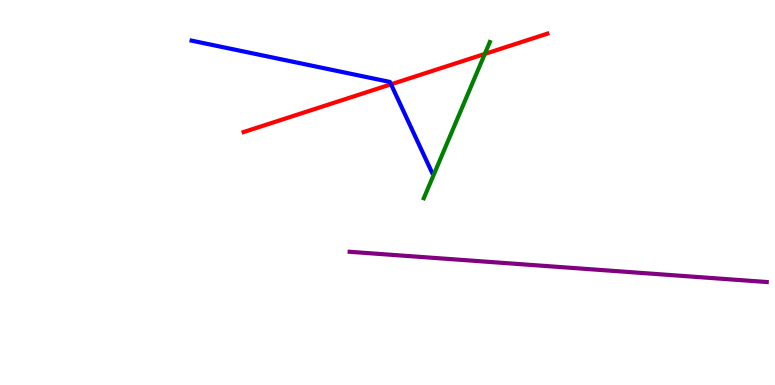[{'lines': ['blue', 'red'], 'intersections': [{'x': 5.05, 'y': 7.81}]}, {'lines': ['green', 'red'], 'intersections': [{'x': 6.26, 'y': 8.6}]}, {'lines': ['purple', 'red'], 'intersections': []}, {'lines': ['blue', 'green'], 'intersections': []}, {'lines': ['blue', 'purple'], 'intersections': []}, {'lines': ['green', 'purple'], 'intersections': []}]